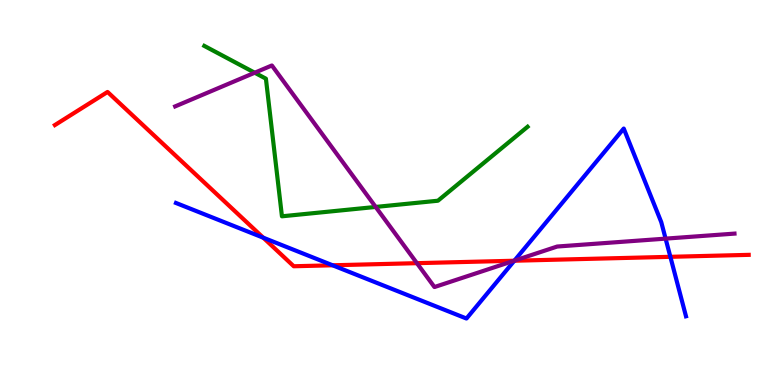[{'lines': ['blue', 'red'], 'intersections': [{'x': 3.4, 'y': 3.83}, {'x': 4.29, 'y': 3.11}, {'x': 6.64, 'y': 3.23}, {'x': 8.65, 'y': 3.33}]}, {'lines': ['green', 'red'], 'intersections': []}, {'lines': ['purple', 'red'], 'intersections': [{'x': 5.38, 'y': 3.16}, {'x': 6.63, 'y': 3.23}]}, {'lines': ['blue', 'green'], 'intersections': []}, {'lines': ['blue', 'purple'], 'intersections': [{'x': 6.64, 'y': 3.23}, {'x': 8.59, 'y': 3.8}]}, {'lines': ['green', 'purple'], 'intersections': [{'x': 3.29, 'y': 8.11}, {'x': 4.85, 'y': 4.62}]}]